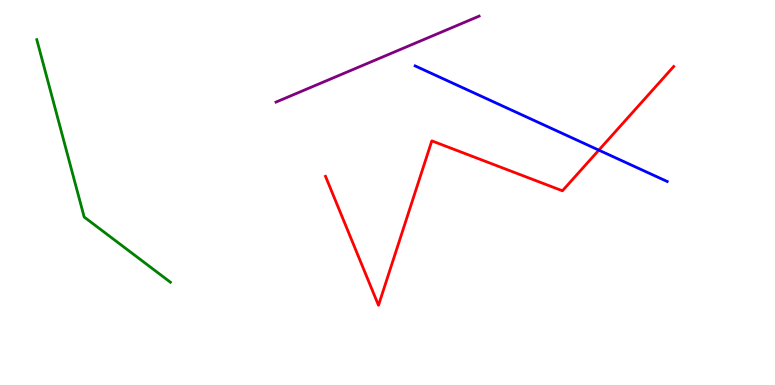[{'lines': ['blue', 'red'], 'intersections': [{'x': 7.73, 'y': 6.1}]}, {'lines': ['green', 'red'], 'intersections': []}, {'lines': ['purple', 'red'], 'intersections': []}, {'lines': ['blue', 'green'], 'intersections': []}, {'lines': ['blue', 'purple'], 'intersections': []}, {'lines': ['green', 'purple'], 'intersections': []}]